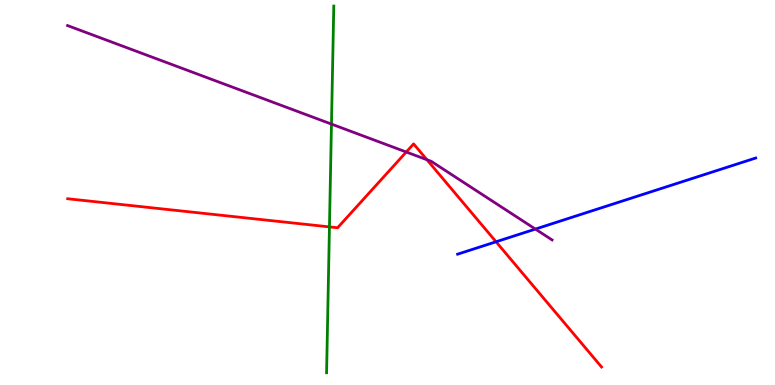[{'lines': ['blue', 'red'], 'intersections': [{'x': 6.4, 'y': 3.72}]}, {'lines': ['green', 'red'], 'intersections': [{'x': 4.25, 'y': 4.11}]}, {'lines': ['purple', 'red'], 'intersections': [{'x': 5.24, 'y': 6.05}, {'x': 5.51, 'y': 5.85}]}, {'lines': ['blue', 'green'], 'intersections': []}, {'lines': ['blue', 'purple'], 'intersections': [{'x': 6.91, 'y': 4.05}]}, {'lines': ['green', 'purple'], 'intersections': [{'x': 4.28, 'y': 6.78}]}]